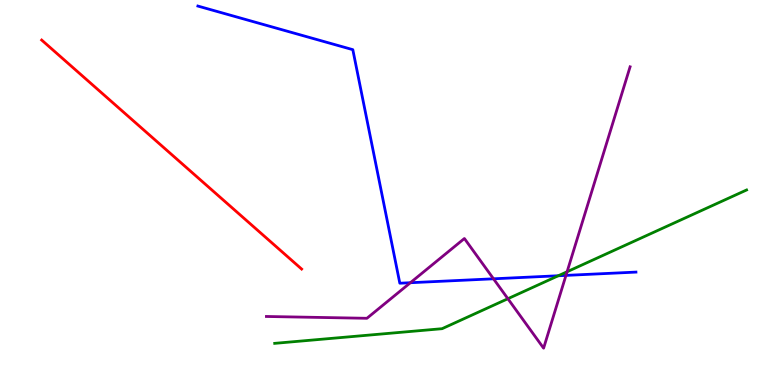[{'lines': ['blue', 'red'], 'intersections': []}, {'lines': ['green', 'red'], 'intersections': []}, {'lines': ['purple', 'red'], 'intersections': []}, {'lines': ['blue', 'green'], 'intersections': [{'x': 7.2, 'y': 2.84}]}, {'lines': ['blue', 'purple'], 'intersections': [{'x': 5.3, 'y': 2.66}, {'x': 6.37, 'y': 2.76}, {'x': 7.3, 'y': 2.85}]}, {'lines': ['green', 'purple'], 'intersections': [{'x': 6.55, 'y': 2.24}, {'x': 7.32, 'y': 2.94}]}]